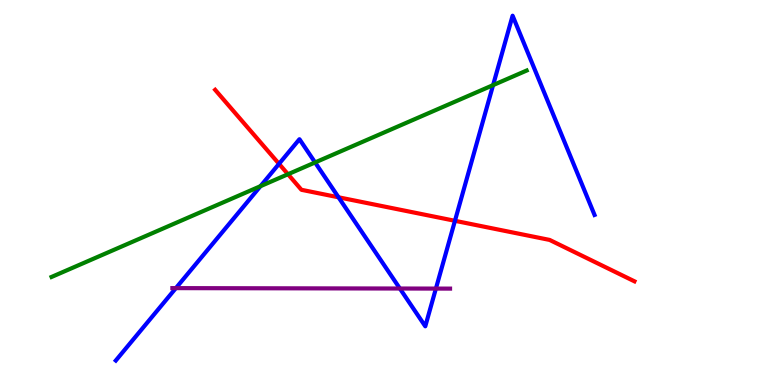[{'lines': ['blue', 'red'], 'intersections': [{'x': 3.6, 'y': 5.74}, {'x': 4.37, 'y': 4.88}, {'x': 5.87, 'y': 4.26}]}, {'lines': ['green', 'red'], 'intersections': [{'x': 3.72, 'y': 5.47}]}, {'lines': ['purple', 'red'], 'intersections': []}, {'lines': ['blue', 'green'], 'intersections': [{'x': 3.36, 'y': 5.16}, {'x': 4.07, 'y': 5.78}, {'x': 6.36, 'y': 7.79}]}, {'lines': ['blue', 'purple'], 'intersections': [{'x': 2.27, 'y': 2.52}, {'x': 5.16, 'y': 2.51}, {'x': 5.62, 'y': 2.5}]}, {'lines': ['green', 'purple'], 'intersections': []}]